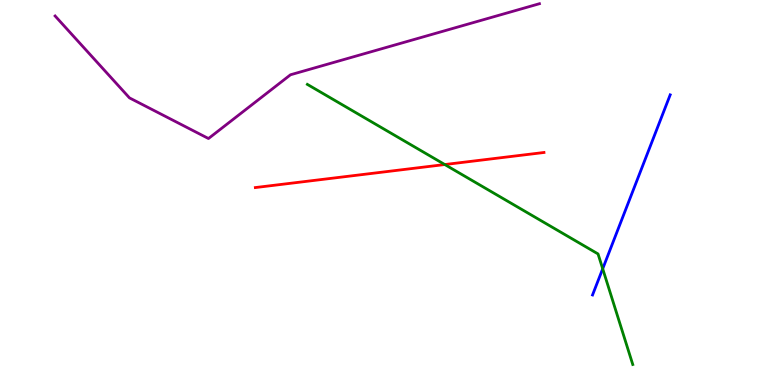[{'lines': ['blue', 'red'], 'intersections': []}, {'lines': ['green', 'red'], 'intersections': [{'x': 5.74, 'y': 5.73}]}, {'lines': ['purple', 'red'], 'intersections': []}, {'lines': ['blue', 'green'], 'intersections': [{'x': 7.78, 'y': 3.02}]}, {'lines': ['blue', 'purple'], 'intersections': []}, {'lines': ['green', 'purple'], 'intersections': []}]